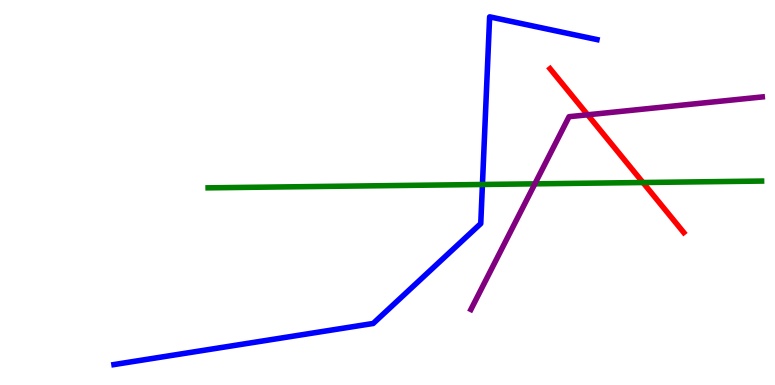[{'lines': ['blue', 'red'], 'intersections': []}, {'lines': ['green', 'red'], 'intersections': [{'x': 8.3, 'y': 5.26}]}, {'lines': ['purple', 'red'], 'intersections': [{'x': 7.58, 'y': 7.02}]}, {'lines': ['blue', 'green'], 'intersections': [{'x': 6.22, 'y': 5.21}]}, {'lines': ['blue', 'purple'], 'intersections': []}, {'lines': ['green', 'purple'], 'intersections': [{'x': 6.9, 'y': 5.22}]}]